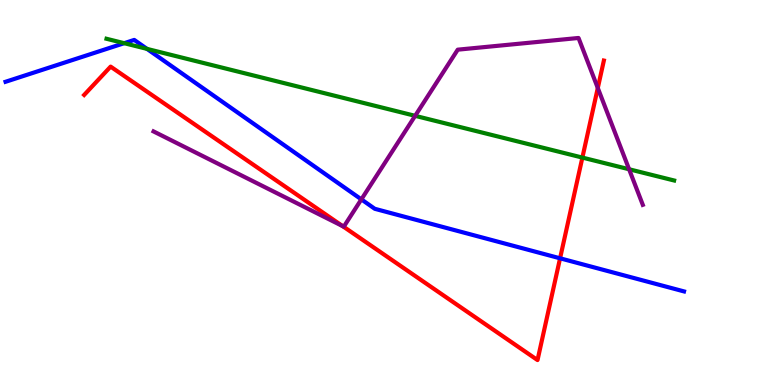[{'lines': ['blue', 'red'], 'intersections': [{'x': 7.23, 'y': 3.29}]}, {'lines': ['green', 'red'], 'intersections': [{'x': 7.51, 'y': 5.91}]}, {'lines': ['purple', 'red'], 'intersections': [{'x': 4.42, 'y': 4.13}, {'x': 7.71, 'y': 7.71}]}, {'lines': ['blue', 'green'], 'intersections': [{'x': 1.6, 'y': 8.88}, {'x': 1.9, 'y': 8.73}]}, {'lines': ['blue', 'purple'], 'intersections': [{'x': 4.66, 'y': 4.82}]}, {'lines': ['green', 'purple'], 'intersections': [{'x': 5.36, 'y': 6.99}, {'x': 8.12, 'y': 5.6}]}]